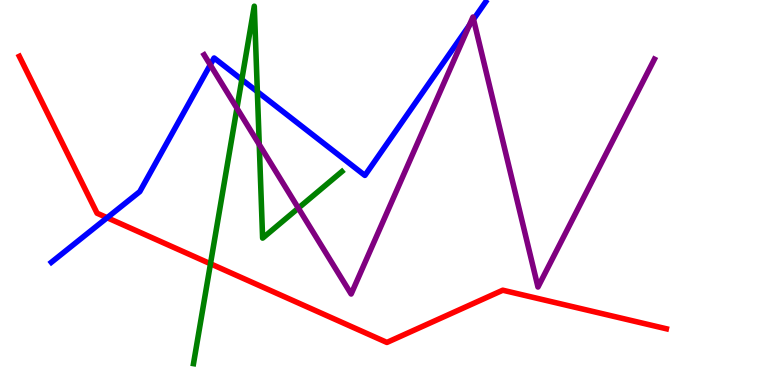[{'lines': ['blue', 'red'], 'intersections': [{'x': 1.38, 'y': 4.35}]}, {'lines': ['green', 'red'], 'intersections': [{'x': 2.72, 'y': 3.15}]}, {'lines': ['purple', 'red'], 'intersections': []}, {'lines': ['blue', 'green'], 'intersections': [{'x': 3.12, 'y': 7.93}, {'x': 3.32, 'y': 7.62}]}, {'lines': ['blue', 'purple'], 'intersections': [{'x': 2.71, 'y': 8.32}, {'x': 6.05, 'y': 9.34}, {'x': 6.11, 'y': 9.5}]}, {'lines': ['green', 'purple'], 'intersections': [{'x': 3.06, 'y': 7.19}, {'x': 3.35, 'y': 6.25}, {'x': 3.85, 'y': 4.59}]}]